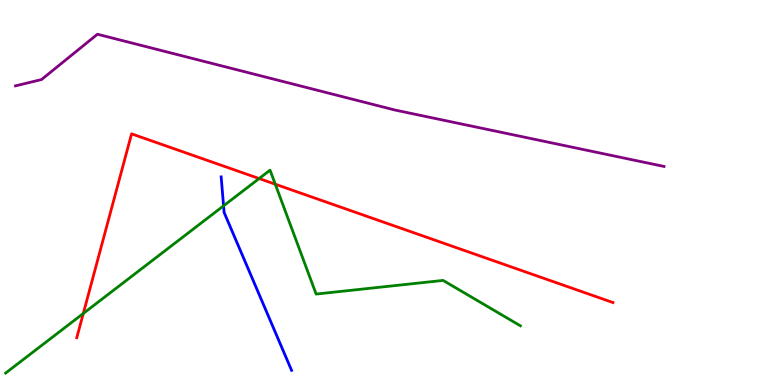[{'lines': ['blue', 'red'], 'intersections': []}, {'lines': ['green', 'red'], 'intersections': [{'x': 1.07, 'y': 1.86}, {'x': 3.34, 'y': 5.36}, {'x': 3.55, 'y': 5.22}]}, {'lines': ['purple', 'red'], 'intersections': []}, {'lines': ['blue', 'green'], 'intersections': [{'x': 2.88, 'y': 4.65}]}, {'lines': ['blue', 'purple'], 'intersections': []}, {'lines': ['green', 'purple'], 'intersections': []}]